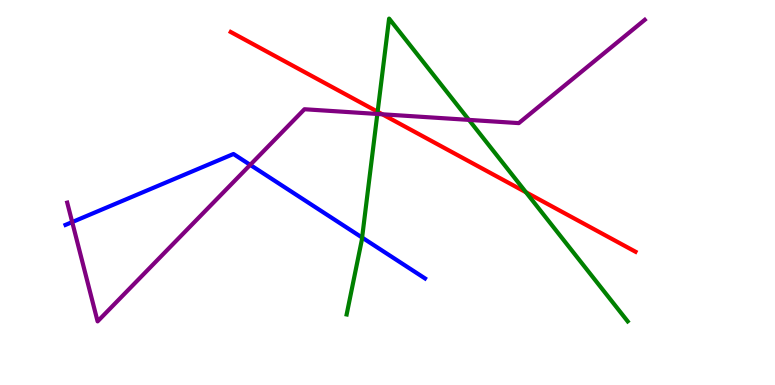[{'lines': ['blue', 'red'], 'intersections': []}, {'lines': ['green', 'red'], 'intersections': [{'x': 4.87, 'y': 7.1}, {'x': 6.79, 'y': 5.01}]}, {'lines': ['purple', 'red'], 'intersections': [{'x': 4.93, 'y': 7.03}]}, {'lines': ['blue', 'green'], 'intersections': [{'x': 4.67, 'y': 3.83}]}, {'lines': ['blue', 'purple'], 'intersections': [{'x': 0.932, 'y': 4.23}, {'x': 3.23, 'y': 5.72}]}, {'lines': ['green', 'purple'], 'intersections': [{'x': 4.87, 'y': 7.04}, {'x': 6.05, 'y': 6.89}]}]